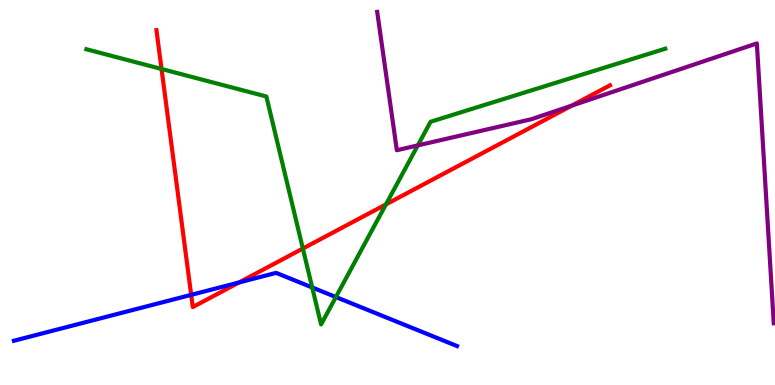[{'lines': ['blue', 'red'], 'intersections': [{'x': 2.47, 'y': 2.34}, {'x': 3.08, 'y': 2.66}]}, {'lines': ['green', 'red'], 'intersections': [{'x': 2.08, 'y': 8.21}, {'x': 3.91, 'y': 3.54}, {'x': 4.98, 'y': 4.69}]}, {'lines': ['purple', 'red'], 'intersections': [{'x': 7.38, 'y': 7.26}]}, {'lines': ['blue', 'green'], 'intersections': [{'x': 4.03, 'y': 2.53}, {'x': 4.33, 'y': 2.28}]}, {'lines': ['blue', 'purple'], 'intersections': []}, {'lines': ['green', 'purple'], 'intersections': [{'x': 5.39, 'y': 6.22}]}]